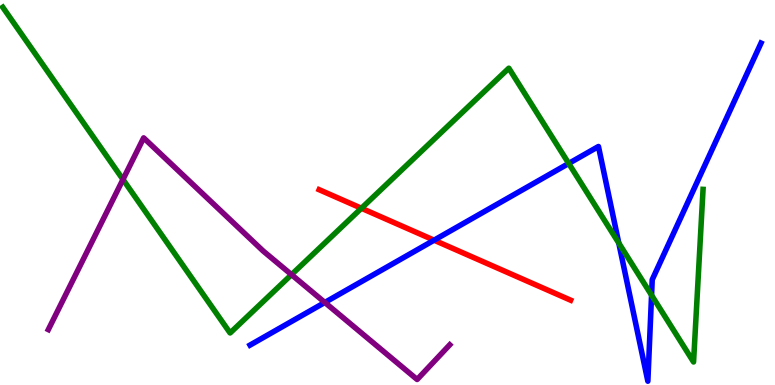[{'lines': ['blue', 'red'], 'intersections': [{'x': 5.6, 'y': 3.76}]}, {'lines': ['green', 'red'], 'intersections': [{'x': 4.66, 'y': 4.59}]}, {'lines': ['purple', 'red'], 'intersections': []}, {'lines': ['blue', 'green'], 'intersections': [{'x': 7.34, 'y': 5.75}, {'x': 7.98, 'y': 3.69}, {'x': 8.41, 'y': 2.33}]}, {'lines': ['blue', 'purple'], 'intersections': [{'x': 4.19, 'y': 2.14}]}, {'lines': ['green', 'purple'], 'intersections': [{'x': 1.59, 'y': 5.34}, {'x': 3.76, 'y': 2.87}]}]